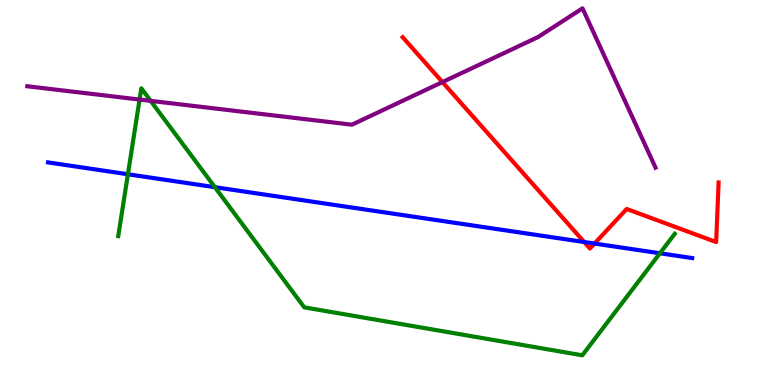[{'lines': ['blue', 'red'], 'intersections': [{'x': 7.54, 'y': 3.71}, {'x': 7.67, 'y': 3.67}]}, {'lines': ['green', 'red'], 'intersections': []}, {'lines': ['purple', 'red'], 'intersections': [{'x': 5.71, 'y': 7.87}]}, {'lines': ['blue', 'green'], 'intersections': [{'x': 1.65, 'y': 5.47}, {'x': 2.77, 'y': 5.14}, {'x': 8.52, 'y': 3.42}]}, {'lines': ['blue', 'purple'], 'intersections': []}, {'lines': ['green', 'purple'], 'intersections': [{'x': 1.8, 'y': 7.41}, {'x': 1.94, 'y': 7.38}]}]